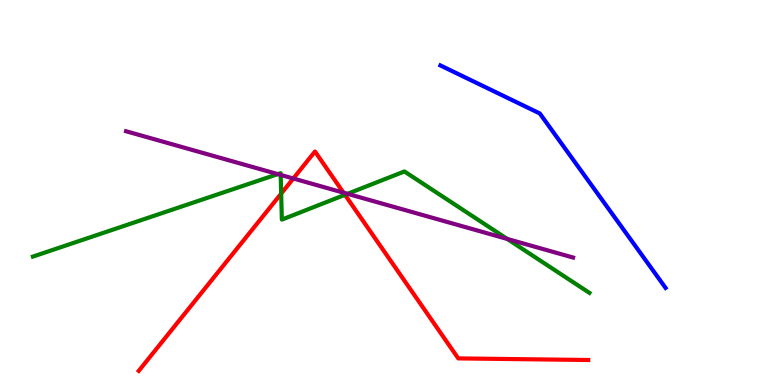[{'lines': ['blue', 'red'], 'intersections': []}, {'lines': ['green', 'red'], 'intersections': [{'x': 3.63, 'y': 4.97}, {'x': 4.45, 'y': 4.94}]}, {'lines': ['purple', 'red'], 'intersections': [{'x': 3.78, 'y': 5.36}, {'x': 4.43, 'y': 5.0}]}, {'lines': ['blue', 'green'], 'intersections': []}, {'lines': ['blue', 'purple'], 'intersections': []}, {'lines': ['green', 'purple'], 'intersections': [{'x': 3.58, 'y': 5.48}, {'x': 3.62, 'y': 5.46}, {'x': 4.48, 'y': 4.97}, {'x': 6.54, 'y': 3.79}]}]